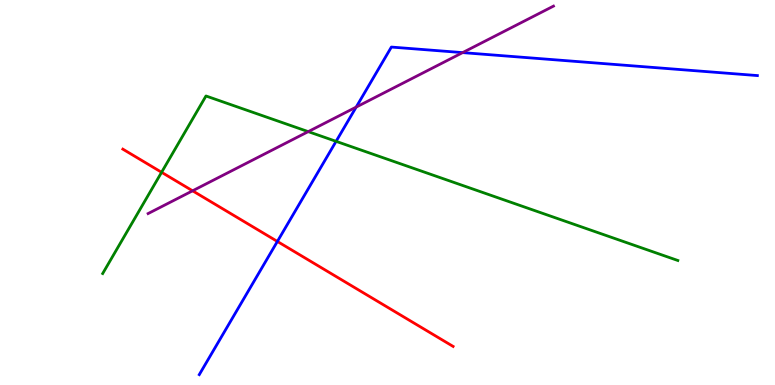[{'lines': ['blue', 'red'], 'intersections': [{'x': 3.58, 'y': 3.73}]}, {'lines': ['green', 'red'], 'intersections': [{'x': 2.09, 'y': 5.52}]}, {'lines': ['purple', 'red'], 'intersections': [{'x': 2.48, 'y': 5.04}]}, {'lines': ['blue', 'green'], 'intersections': [{'x': 4.34, 'y': 6.33}]}, {'lines': ['blue', 'purple'], 'intersections': [{'x': 4.6, 'y': 7.22}, {'x': 5.97, 'y': 8.63}]}, {'lines': ['green', 'purple'], 'intersections': [{'x': 3.98, 'y': 6.58}]}]